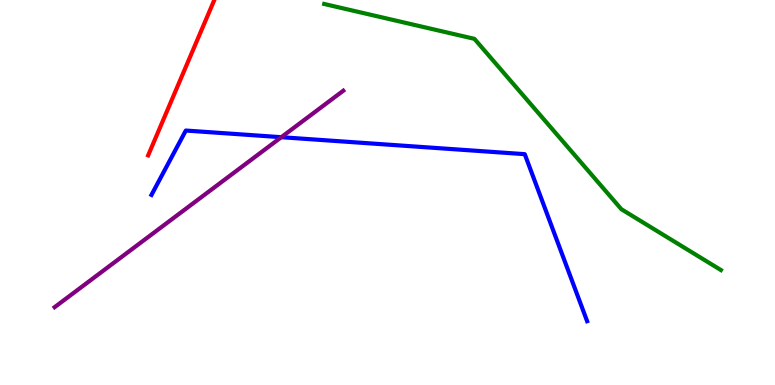[{'lines': ['blue', 'red'], 'intersections': []}, {'lines': ['green', 'red'], 'intersections': []}, {'lines': ['purple', 'red'], 'intersections': []}, {'lines': ['blue', 'green'], 'intersections': []}, {'lines': ['blue', 'purple'], 'intersections': [{'x': 3.63, 'y': 6.44}]}, {'lines': ['green', 'purple'], 'intersections': []}]